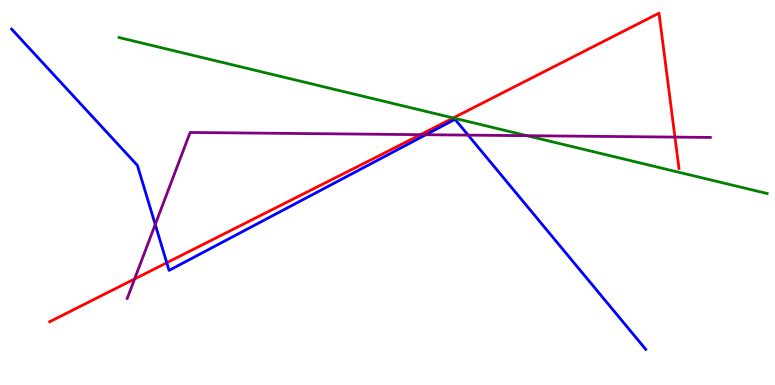[{'lines': ['blue', 'red'], 'intersections': [{'x': 2.15, 'y': 3.18}]}, {'lines': ['green', 'red'], 'intersections': [{'x': 5.85, 'y': 6.94}]}, {'lines': ['purple', 'red'], 'intersections': [{'x': 1.74, 'y': 2.75}, {'x': 5.43, 'y': 6.5}, {'x': 8.71, 'y': 6.44}]}, {'lines': ['blue', 'green'], 'intersections': []}, {'lines': ['blue', 'purple'], 'intersections': [{'x': 2.0, 'y': 4.17}, {'x': 5.49, 'y': 6.5}, {'x': 6.04, 'y': 6.49}]}, {'lines': ['green', 'purple'], 'intersections': [{'x': 6.8, 'y': 6.48}]}]